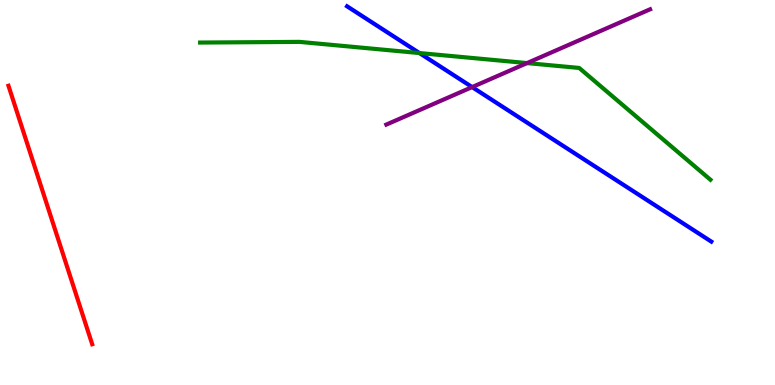[{'lines': ['blue', 'red'], 'intersections': []}, {'lines': ['green', 'red'], 'intersections': []}, {'lines': ['purple', 'red'], 'intersections': []}, {'lines': ['blue', 'green'], 'intersections': [{'x': 5.41, 'y': 8.62}]}, {'lines': ['blue', 'purple'], 'intersections': [{'x': 6.09, 'y': 7.74}]}, {'lines': ['green', 'purple'], 'intersections': [{'x': 6.8, 'y': 8.36}]}]